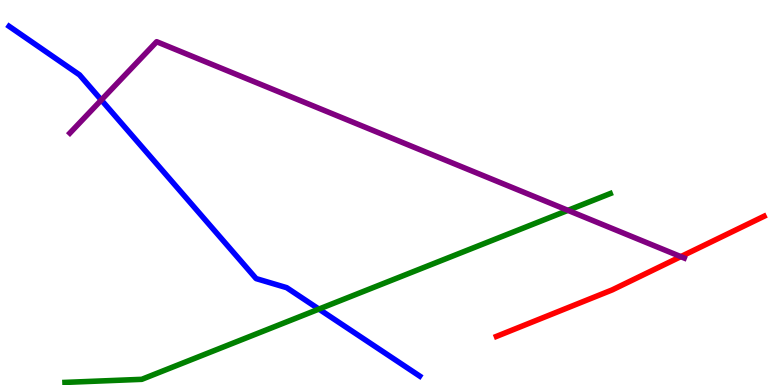[{'lines': ['blue', 'red'], 'intersections': []}, {'lines': ['green', 'red'], 'intersections': []}, {'lines': ['purple', 'red'], 'intersections': [{'x': 8.78, 'y': 3.33}]}, {'lines': ['blue', 'green'], 'intersections': [{'x': 4.11, 'y': 1.97}]}, {'lines': ['blue', 'purple'], 'intersections': [{'x': 1.31, 'y': 7.4}]}, {'lines': ['green', 'purple'], 'intersections': [{'x': 7.33, 'y': 4.54}]}]